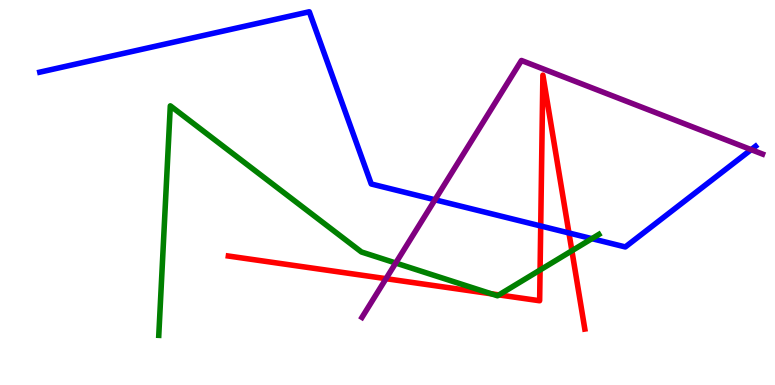[{'lines': ['blue', 'red'], 'intersections': [{'x': 6.98, 'y': 4.13}, {'x': 7.34, 'y': 3.95}]}, {'lines': ['green', 'red'], 'intersections': [{'x': 6.34, 'y': 2.37}, {'x': 6.44, 'y': 2.34}, {'x': 6.97, 'y': 2.99}, {'x': 7.38, 'y': 3.49}]}, {'lines': ['purple', 'red'], 'intersections': [{'x': 4.98, 'y': 2.76}]}, {'lines': ['blue', 'green'], 'intersections': [{'x': 7.64, 'y': 3.8}]}, {'lines': ['blue', 'purple'], 'intersections': [{'x': 5.61, 'y': 4.81}, {'x': 9.69, 'y': 6.11}]}, {'lines': ['green', 'purple'], 'intersections': [{'x': 5.11, 'y': 3.17}]}]